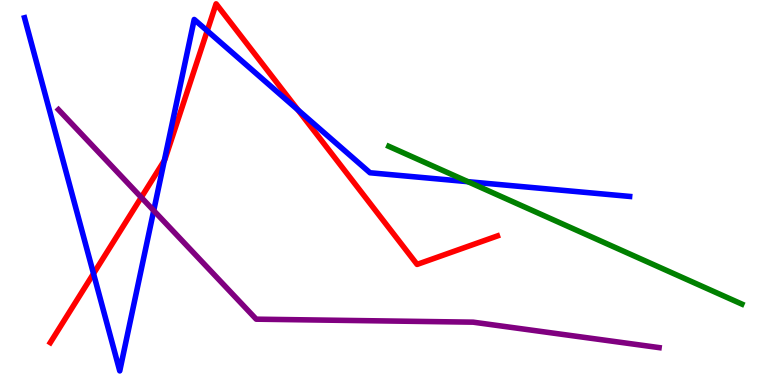[{'lines': ['blue', 'red'], 'intersections': [{'x': 1.21, 'y': 2.89}, {'x': 2.12, 'y': 5.83}, {'x': 2.67, 'y': 9.2}, {'x': 3.84, 'y': 7.15}]}, {'lines': ['green', 'red'], 'intersections': []}, {'lines': ['purple', 'red'], 'intersections': [{'x': 1.82, 'y': 4.87}]}, {'lines': ['blue', 'green'], 'intersections': [{'x': 6.04, 'y': 5.28}]}, {'lines': ['blue', 'purple'], 'intersections': [{'x': 1.98, 'y': 4.53}]}, {'lines': ['green', 'purple'], 'intersections': []}]